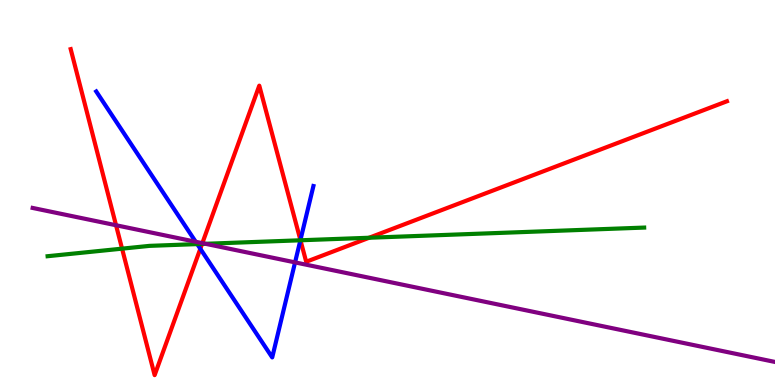[{'lines': ['blue', 'red'], 'intersections': [{'x': 2.58, 'y': 3.54}, {'x': 3.88, 'y': 3.76}]}, {'lines': ['green', 'red'], 'intersections': [{'x': 1.58, 'y': 3.54}, {'x': 2.61, 'y': 3.66}, {'x': 3.88, 'y': 3.76}, {'x': 4.76, 'y': 3.82}]}, {'lines': ['purple', 'red'], 'intersections': [{'x': 1.5, 'y': 4.15}, {'x': 2.61, 'y': 3.68}]}, {'lines': ['blue', 'green'], 'intersections': [{'x': 2.54, 'y': 3.66}, {'x': 3.88, 'y': 3.76}]}, {'lines': ['blue', 'purple'], 'intersections': [{'x': 2.53, 'y': 3.72}, {'x': 3.81, 'y': 3.18}]}, {'lines': ['green', 'purple'], 'intersections': [{'x': 2.65, 'y': 3.67}]}]